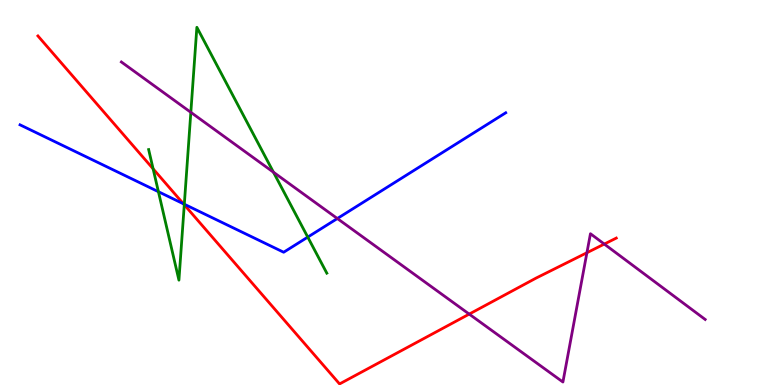[{'lines': ['blue', 'red'], 'intersections': [{'x': 2.37, 'y': 4.71}]}, {'lines': ['green', 'red'], 'intersections': [{'x': 1.98, 'y': 5.61}, {'x': 2.38, 'y': 4.68}]}, {'lines': ['purple', 'red'], 'intersections': [{'x': 6.05, 'y': 1.84}, {'x': 7.57, 'y': 3.44}, {'x': 7.8, 'y': 3.66}]}, {'lines': ['blue', 'green'], 'intersections': [{'x': 2.04, 'y': 5.02}, {'x': 2.38, 'y': 4.7}, {'x': 3.97, 'y': 3.84}]}, {'lines': ['blue', 'purple'], 'intersections': [{'x': 4.35, 'y': 4.32}]}, {'lines': ['green', 'purple'], 'intersections': [{'x': 2.46, 'y': 7.08}, {'x': 3.53, 'y': 5.53}]}]